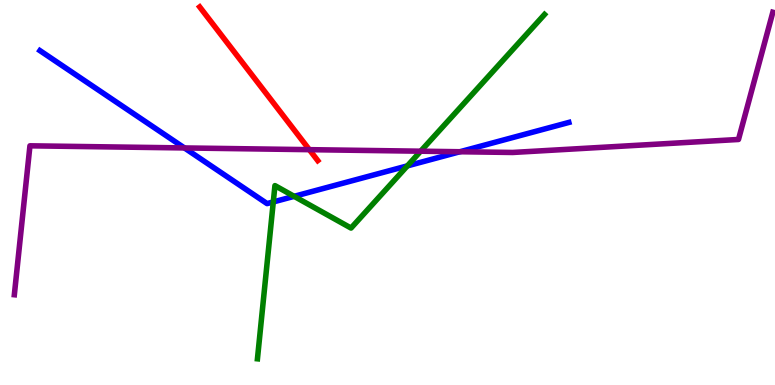[{'lines': ['blue', 'red'], 'intersections': []}, {'lines': ['green', 'red'], 'intersections': []}, {'lines': ['purple', 'red'], 'intersections': [{'x': 3.99, 'y': 6.11}]}, {'lines': ['blue', 'green'], 'intersections': [{'x': 3.53, 'y': 4.75}, {'x': 3.8, 'y': 4.9}, {'x': 5.26, 'y': 5.69}]}, {'lines': ['blue', 'purple'], 'intersections': [{'x': 2.38, 'y': 6.16}, {'x': 5.93, 'y': 6.06}]}, {'lines': ['green', 'purple'], 'intersections': [{'x': 5.43, 'y': 6.07}]}]